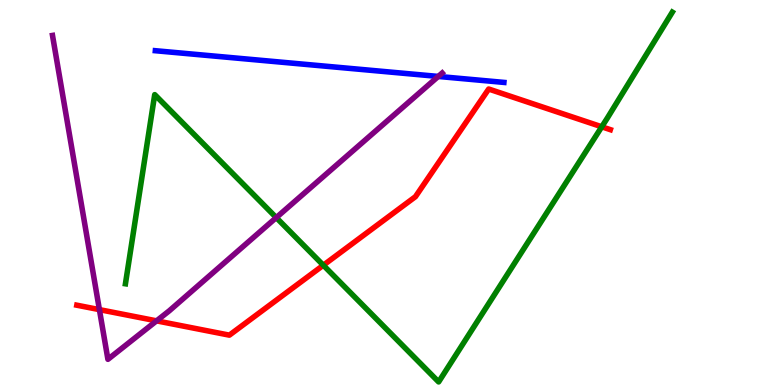[{'lines': ['blue', 'red'], 'intersections': []}, {'lines': ['green', 'red'], 'intersections': [{'x': 4.17, 'y': 3.11}, {'x': 7.76, 'y': 6.71}]}, {'lines': ['purple', 'red'], 'intersections': [{'x': 1.28, 'y': 1.96}, {'x': 2.02, 'y': 1.67}]}, {'lines': ['blue', 'green'], 'intersections': []}, {'lines': ['blue', 'purple'], 'intersections': [{'x': 5.65, 'y': 8.01}]}, {'lines': ['green', 'purple'], 'intersections': [{'x': 3.56, 'y': 4.35}]}]